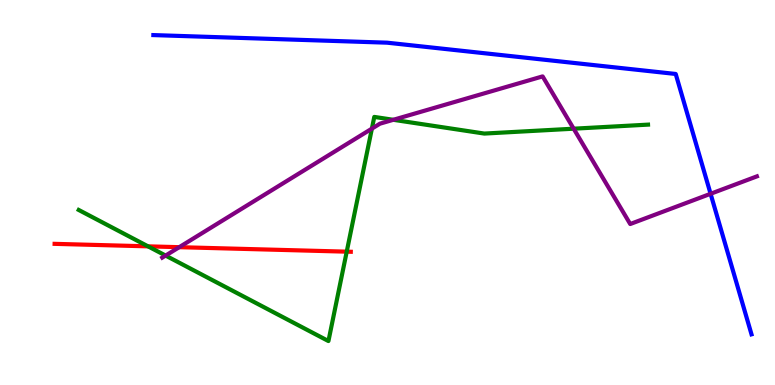[{'lines': ['blue', 'red'], 'intersections': []}, {'lines': ['green', 'red'], 'intersections': [{'x': 1.91, 'y': 3.6}, {'x': 4.47, 'y': 3.46}]}, {'lines': ['purple', 'red'], 'intersections': [{'x': 2.31, 'y': 3.58}]}, {'lines': ['blue', 'green'], 'intersections': []}, {'lines': ['blue', 'purple'], 'intersections': [{'x': 9.17, 'y': 4.97}]}, {'lines': ['green', 'purple'], 'intersections': [{'x': 2.14, 'y': 3.36}, {'x': 4.8, 'y': 6.66}, {'x': 5.07, 'y': 6.89}, {'x': 7.4, 'y': 6.66}]}]